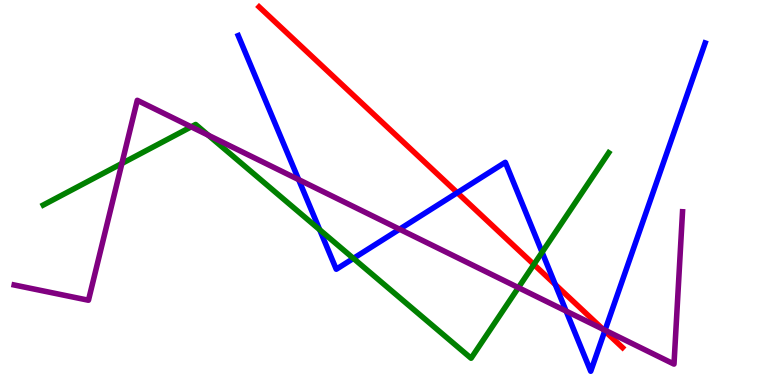[{'lines': ['blue', 'red'], 'intersections': [{'x': 5.9, 'y': 4.99}, {'x': 7.17, 'y': 2.61}, {'x': 7.8, 'y': 1.4}]}, {'lines': ['green', 'red'], 'intersections': [{'x': 6.89, 'y': 3.13}]}, {'lines': ['purple', 'red'], 'intersections': [{'x': 7.78, 'y': 1.45}]}, {'lines': ['blue', 'green'], 'intersections': [{'x': 4.13, 'y': 4.03}, {'x': 4.56, 'y': 3.29}, {'x': 6.99, 'y': 3.45}]}, {'lines': ['blue', 'purple'], 'intersections': [{'x': 3.85, 'y': 5.33}, {'x': 5.16, 'y': 4.05}, {'x': 7.3, 'y': 1.92}, {'x': 7.81, 'y': 1.42}]}, {'lines': ['green', 'purple'], 'intersections': [{'x': 1.57, 'y': 5.75}, {'x': 2.47, 'y': 6.71}, {'x': 2.69, 'y': 6.49}, {'x': 6.69, 'y': 2.53}]}]